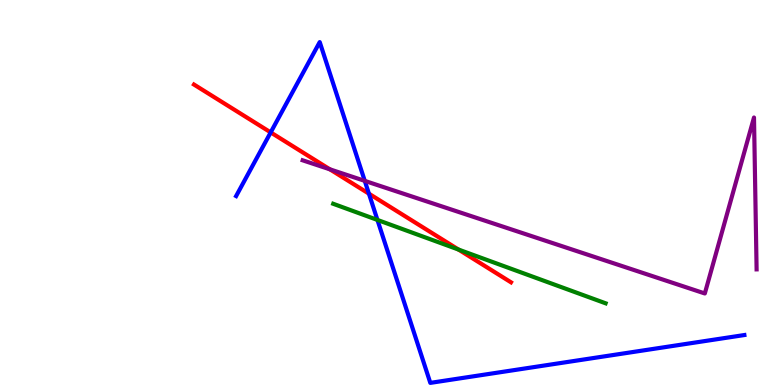[{'lines': ['blue', 'red'], 'intersections': [{'x': 3.49, 'y': 6.56}, {'x': 4.76, 'y': 4.97}]}, {'lines': ['green', 'red'], 'intersections': [{'x': 5.92, 'y': 3.52}]}, {'lines': ['purple', 'red'], 'intersections': [{'x': 4.26, 'y': 5.6}]}, {'lines': ['blue', 'green'], 'intersections': [{'x': 4.87, 'y': 4.29}]}, {'lines': ['blue', 'purple'], 'intersections': [{'x': 4.71, 'y': 5.3}]}, {'lines': ['green', 'purple'], 'intersections': []}]